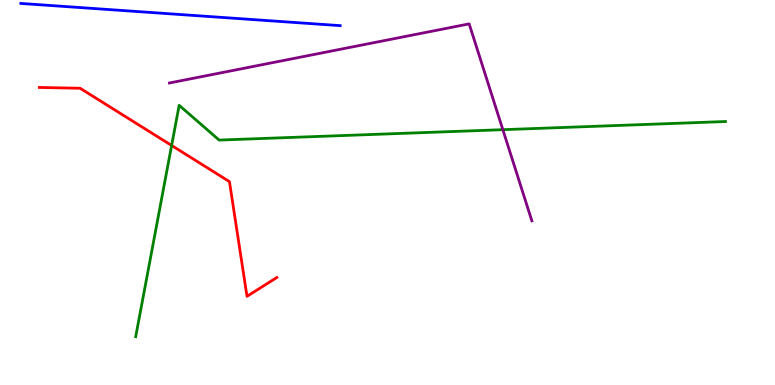[{'lines': ['blue', 'red'], 'intersections': []}, {'lines': ['green', 'red'], 'intersections': [{'x': 2.21, 'y': 6.22}]}, {'lines': ['purple', 'red'], 'intersections': []}, {'lines': ['blue', 'green'], 'intersections': []}, {'lines': ['blue', 'purple'], 'intersections': []}, {'lines': ['green', 'purple'], 'intersections': [{'x': 6.49, 'y': 6.63}]}]